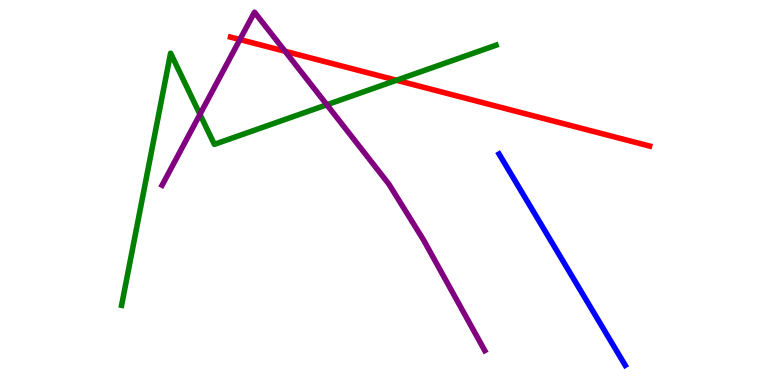[{'lines': ['blue', 'red'], 'intersections': []}, {'lines': ['green', 'red'], 'intersections': [{'x': 5.12, 'y': 7.92}]}, {'lines': ['purple', 'red'], 'intersections': [{'x': 3.1, 'y': 8.97}, {'x': 3.68, 'y': 8.67}]}, {'lines': ['blue', 'green'], 'intersections': []}, {'lines': ['blue', 'purple'], 'intersections': []}, {'lines': ['green', 'purple'], 'intersections': [{'x': 2.58, 'y': 7.03}, {'x': 4.22, 'y': 7.28}]}]